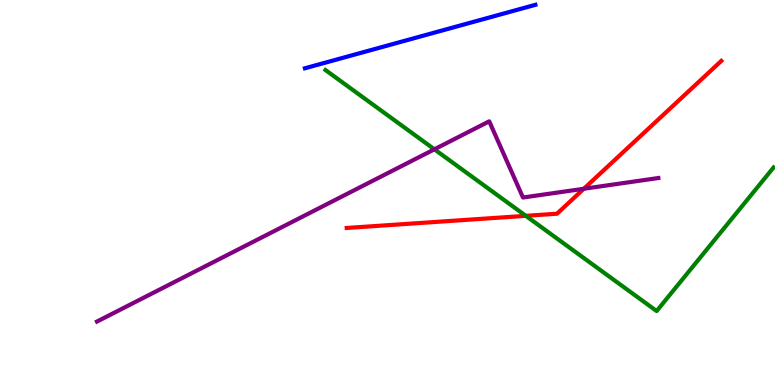[{'lines': ['blue', 'red'], 'intersections': []}, {'lines': ['green', 'red'], 'intersections': [{'x': 6.78, 'y': 4.39}]}, {'lines': ['purple', 'red'], 'intersections': [{'x': 7.53, 'y': 5.1}]}, {'lines': ['blue', 'green'], 'intersections': []}, {'lines': ['blue', 'purple'], 'intersections': []}, {'lines': ['green', 'purple'], 'intersections': [{'x': 5.61, 'y': 6.12}]}]